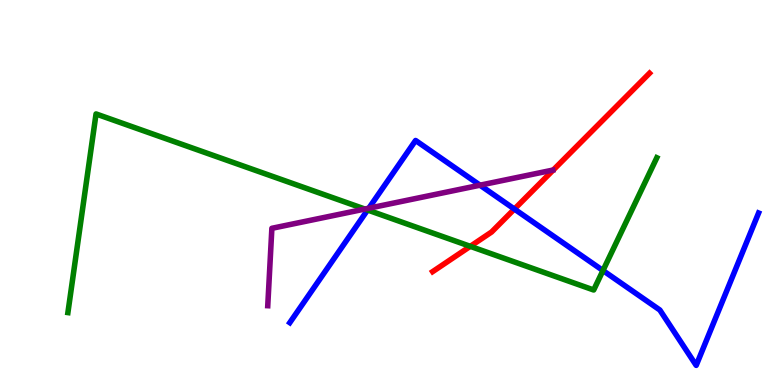[{'lines': ['blue', 'red'], 'intersections': [{'x': 6.64, 'y': 4.57}]}, {'lines': ['green', 'red'], 'intersections': [{'x': 6.07, 'y': 3.6}]}, {'lines': ['purple', 'red'], 'intersections': []}, {'lines': ['blue', 'green'], 'intersections': [{'x': 4.74, 'y': 4.55}, {'x': 7.78, 'y': 2.97}]}, {'lines': ['blue', 'purple'], 'intersections': [{'x': 4.76, 'y': 4.59}, {'x': 6.19, 'y': 5.19}]}, {'lines': ['green', 'purple'], 'intersections': [{'x': 4.71, 'y': 4.57}]}]